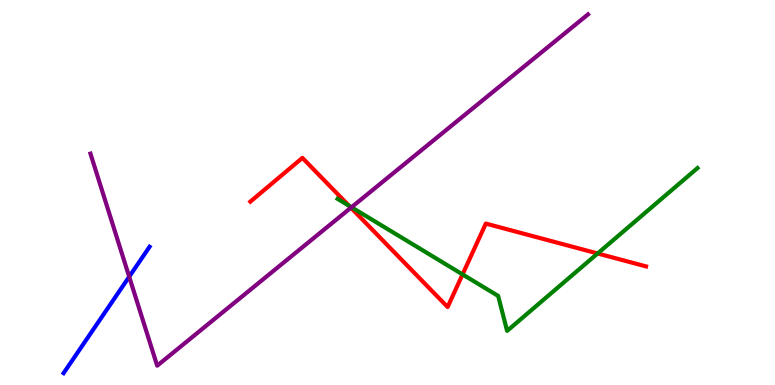[{'lines': ['blue', 'red'], 'intersections': []}, {'lines': ['green', 'red'], 'intersections': [{'x': 4.5, 'y': 4.66}, {'x': 5.97, 'y': 2.87}, {'x': 7.71, 'y': 3.42}]}, {'lines': ['purple', 'red'], 'intersections': [{'x': 4.53, 'y': 4.6}]}, {'lines': ['blue', 'green'], 'intersections': []}, {'lines': ['blue', 'purple'], 'intersections': [{'x': 1.67, 'y': 2.81}]}, {'lines': ['green', 'purple'], 'intersections': [{'x': 4.54, 'y': 4.62}]}]